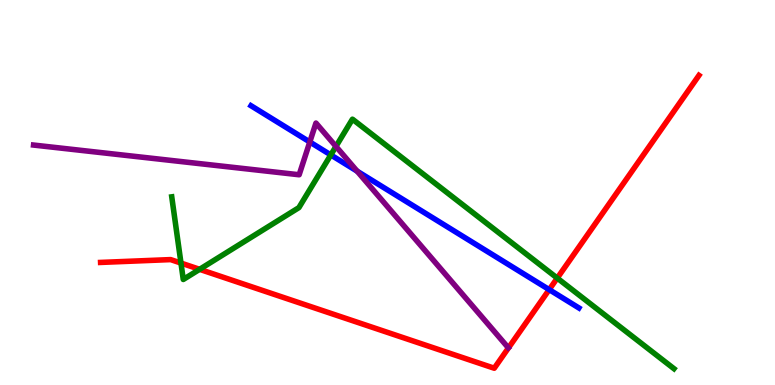[{'lines': ['blue', 'red'], 'intersections': [{'x': 7.09, 'y': 2.48}]}, {'lines': ['green', 'red'], 'intersections': [{'x': 2.34, 'y': 3.17}, {'x': 2.58, 'y': 3.0}, {'x': 7.19, 'y': 2.78}]}, {'lines': ['purple', 'red'], 'intersections': []}, {'lines': ['blue', 'green'], 'intersections': [{'x': 4.27, 'y': 5.98}]}, {'lines': ['blue', 'purple'], 'intersections': [{'x': 4.0, 'y': 6.31}, {'x': 4.61, 'y': 5.55}]}, {'lines': ['green', 'purple'], 'intersections': [{'x': 4.33, 'y': 6.2}]}]